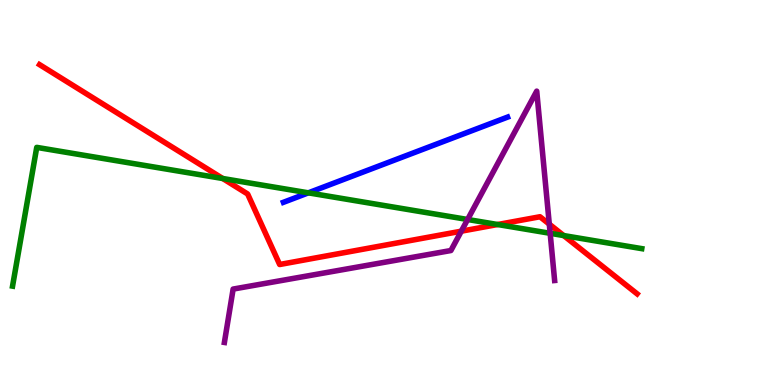[{'lines': ['blue', 'red'], 'intersections': []}, {'lines': ['green', 'red'], 'intersections': [{'x': 2.87, 'y': 5.36}, {'x': 6.42, 'y': 4.17}, {'x': 7.27, 'y': 3.88}]}, {'lines': ['purple', 'red'], 'intersections': [{'x': 5.95, 'y': 4.0}, {'x': 7.09, 'y': 4.18}]}, {'lines': ['blue', 'green'], 'intersections': [{'x': 3.98, 'y': 4.99}]}, {'lines': ['blue', 'purple'], 'intersections': []}, {'lines': ['green', 'purple'], 'intersections': [{'x': 6.03, 'y': 4.3}, {'x': 7.1, 'y': 3.94}]}]